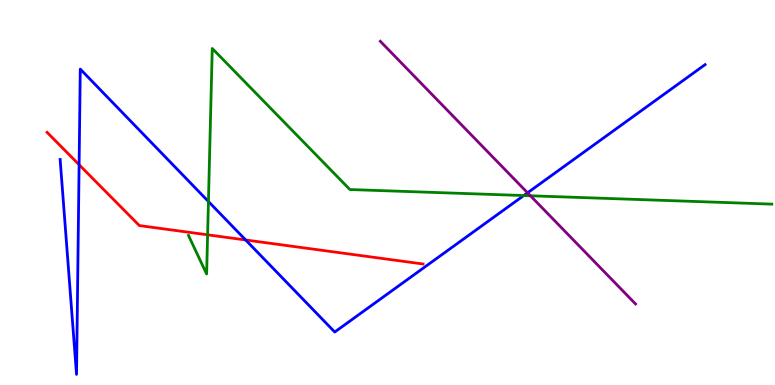[{'lines': ['blue', 'red'], 'intersections': [{'x': 1.02, 'y': 5.72}, {'x': 3.17, 'y': 3.77}]}, {'lines': ['green', 'red'], 'intersections': [{'x': 2.68, 'y': 3.9}]}, {'lines': ['purple', 'red'], 'intersections': []}, {'lines': ['blue', 'green'], 'intersections': [{'x': 2.69, 'y': 4.77}, {'x': 6.76, 'y': 4.92}]}, {'lines': ['blue', 'purple'], 'intersections': [{'x': 6.81, 'y': 4.99}]}, {'lines': ['green', 'purple'], 'intersections': [{'x': 6.84, 'y': 4.91}]}]